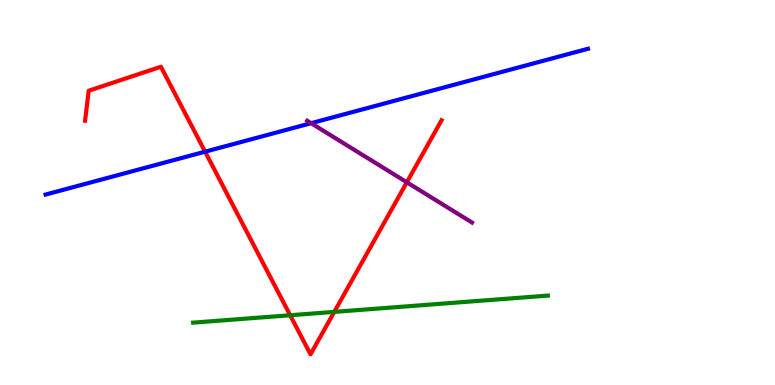[{'lines': ['blue', 'red'], 'intersections': [{'x': 2.65, 'y': 6.06}]}, {'lines': ['green', 'red'], 'intersections': [{'x': 3.74, 'y': 1.81}, {'x': 4.31, 'y': 1.9}]}, {'lines': ['purple', 'red'], 'intersections': [{'x': 5.25, 'y': 5.27}]}, {'lines': ['blue', 'green'], 'intersections': []}, {'lines': ['blue', 'purple'], 'intersections': [{'x': 4.01, 'y': 6.8}]}, {'lines': ['green', 'purple'], 'intersections': []}]